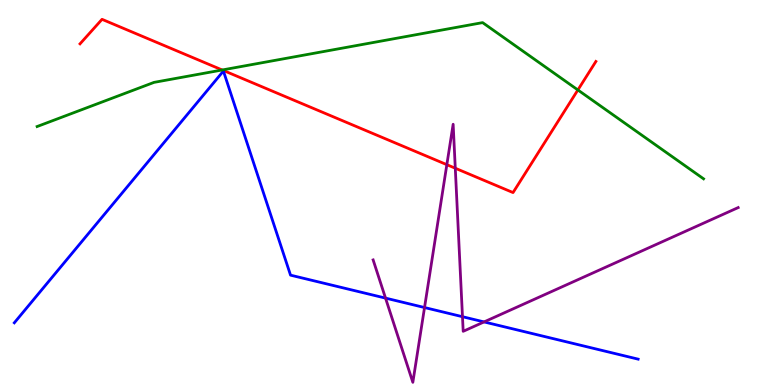[{'lines': ['blue', 'red'], 'intersections': []}, {'lines': ['green', 'red'], 'intersections': [{'x': 2.87, 'y': 8.18}, {'x': 7.46, 'y': 7.66}]}, {'lines': ['purple', 'red'], 'intersections': [{'x': 5.77, 'y': 5.72}, {'x': 5.87, 'y': 5.63}]}, {'lines': ['blue', 'green'], 'intersections': []}, {'lines': ['blue', 'purple'], 'intersections': [{'x': 4.97, 'y': 2.26}, {'x': 5.48, 'y': 2.01}, {'x': 5.97, 'y': 1.77}, {'x': 6.25, 'y': 1.64}]}, {'lines': ['green', 'purple'], 'intersections': []}]